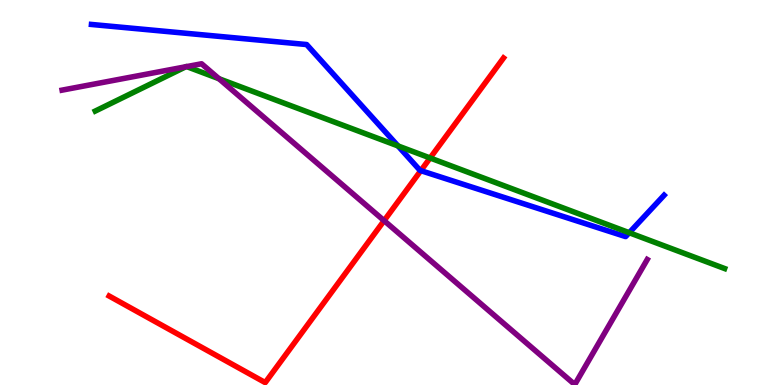[{'lines': ['blue', 'red'], 'intersections': [{'x': 5.43, 'y': 5.57}]}, {'lines': ['green', 'red'], 'intersections': [{'x': 5.55, 'y': 5.9}]}, {'lines': ['purple', 'red'], 'intersections': [{'x': 4.96, 'y': 4.27}]}, {'lines': ['blue', 'green'], 'intersections': [{'x': 5.14, 'y': 6.21}, {'x': 8.12, 'y': 3.96}]}, {'lines': ['blue', 'purple'], 'intersections': []}, {'lines': ['green', 'purple'], 'intersections': [{'x': 2.4, 'y': 8.27}, {'x': 2.41, 'y': 8.27}, {'x': 2.83, 'y': 7.96}]}]